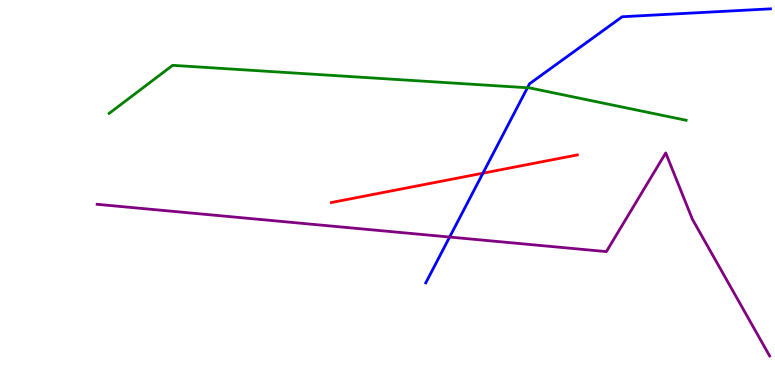[{'lines': ['blue', 'red'], 'intersections': [{'x': 6.23, 'y': 5.5}]}, {'lines': ['green', 'red'], 'intersections': []}, {'lines': ['purple', 'red'], 'intersections': []}, {'lines': ['blue', 'green'], 'intersections': [{'x': 6.81, 'y': 7.72}]}, {'lines': ['blue', 'purple'], 'intersections': [{'x': 5.8, 'y': 3.84}]}, {'lines': ['green', 'purple'], 'intersections': []}]